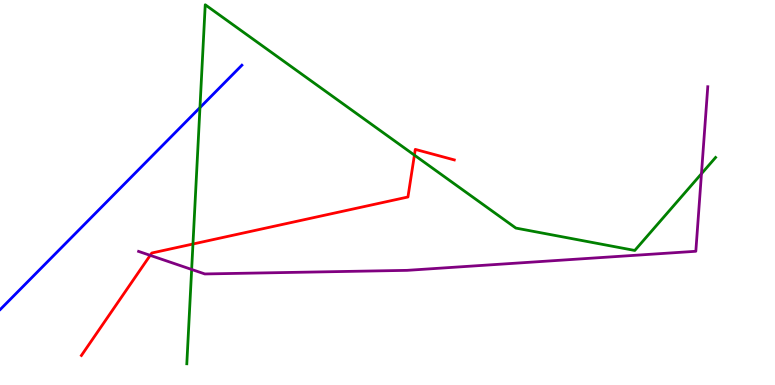[{'lines': ['blue', 'red'], 'intersections': []}, {'lines': ['green', 'red'], 'intersections': [{'x': 2.49, 'y': 3.66}, {'x': 5.35, 'y': 5.97}]}, {'lines': ['purple', 'red'], 'intersections': [{'x': 1.94, 'y': 3.37}]}, {'lines': ['blue', 'green'], 'intersections': [{'x': 2.58, 'y': 7.21}]}, {'lines': ['blue', 'purple'], 'intersections': []}, {'lines': ['green', 'purple'], 'intersections': [{'x': 2.47, 'y': 3.0}, {'x': 9.05, 'y': 5.49}]}]